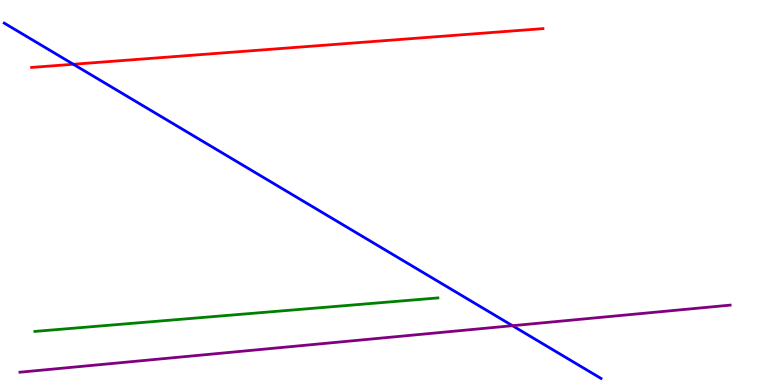[{'lines': ['blue', 'red'], 'intersections': [{'x': 0.947, 'y': 8.33}]}, {'lines': ['green', 'red'], 'intersections': []}, {'lines': ['purple', 'red'], 'intersections': []}, {'lines': ['blue', 'green'], 'intersections': []}, {'lines': ['blue', 'purple'], 'intersections': [{'x': 6.61, 'y': 1.54}]}, {'lines': ['green', 'purple'], 'intersections': []}]